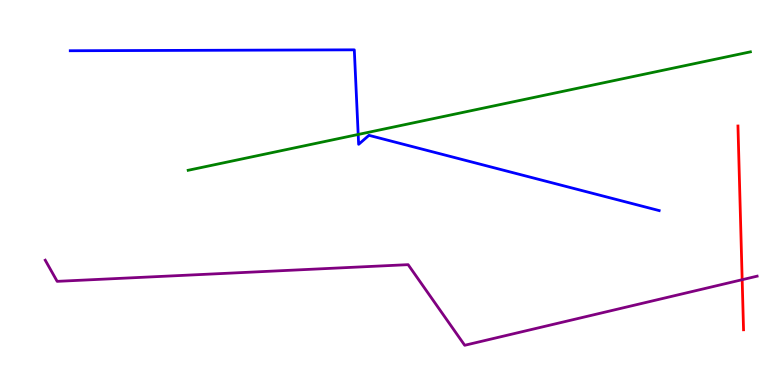[{'lines': ['blue', 'red'], 'intersections': []}, {'lines': ['green', 'red'], 'intersections': []}, {'lines': ['purple', 'red'], 'intersections': [{'x': 9.58, 'y': 2.74}]}, {'lines': ['blue', 'green'], 'intersections': [{'x': 4.62, 'y': 6.51}]}, {'lines': ['blue', 'purple'], 'intersections': []}, {'lines': ['green', 'purple'], 'intersections': []}]